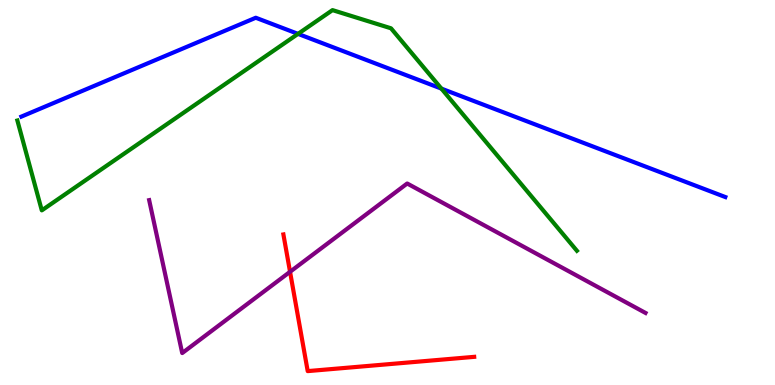[{'lines': ['blue', 'red'], 'intersections': []}, {'lines': ['green', 'red'], 'intersections': []}, {'lines': ['purple', 'red'], 'intersections': [{'x': 3.74, 'y': 2.94}]}, {'lines': ['blue', 'green'], 'intersections': [{'x': 3.85, 'y': 9.12}, {'x': 5.7, 'y': 7.7}]}, {'lines': ['blue', 'purple'], 'intersections': []}, {'lines': ['green', 'purple'], 'intersections': []}]